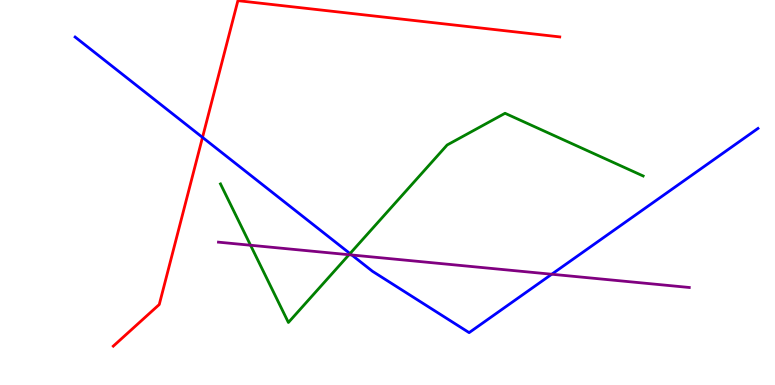[{'lines': ['blue', 'red'], 'intersections': [{'x': 2.61, 'y': 6.43}]}, {'lines': ['green', 'red'], 'intersections': []}, {'lines': ['purple', 'red'], 'intersections': []}, {'lines': ['blue', 'green'], 'intersections': [{'x': 4.52, 'y': 3.41}]}, {'lines': ['blue', 'purple'], 'intersections': [{'x': 4.54, 'y': 3.38}, {'x': 7.12, 'y': 2.88}]}, {'lines': ['green', 'purple'], 'intersections': [{'x': 3.23, 'y': 3.63}, {'x': 4.5, 'y': 3.38}]}]